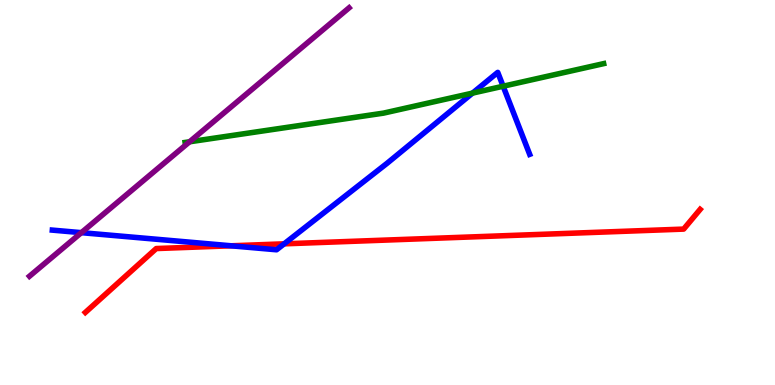[{'lines': ['blue', 'red'], 'intersections': [{'x': 2.98, 'y': 3.62}, {'x': 3.67, 'y': 3.67}]}, {'lines': ['green', 'red'], 'intersections': []}, {'lines': ['purple', 'red'], 'intersections': []}, {'lines': ['blue', 'green'], 'intersections': [{'x': 6.1, 'y': 7.58}, {'x': 6.49, 'y': 7.76}]}, {'lines': ['blue', 'purple'], 'intersections': [{'x': 1.05, 'y': 3.96}]}, {'lines': ['green', 'purple'], 'intersections': [{'x': 2.45, 'y': 6.32}]}]